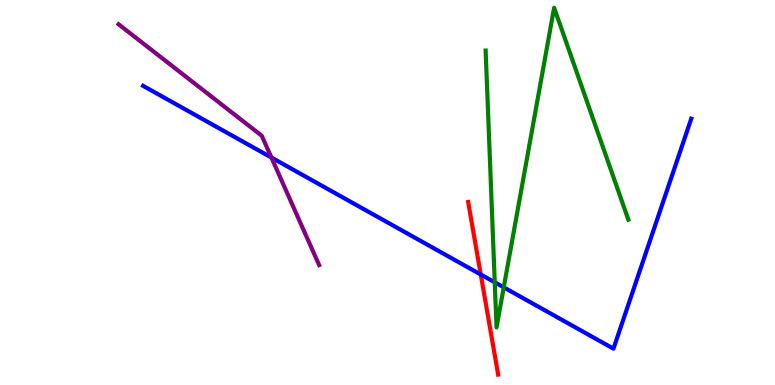[{'lines': ['blue', 'red'], 'intersections': [{'x': 6.2, 'y': 2.87}]}, {'lines': ['green', 'red'], 'intersections': []}, {'lines': ['purple', 'red'], 'intersections': []}, {'lines': ['blue', 'green'], 'intersections': [{'x': 6.38, 'y': 2.67}, {'x': 6.5, 'y': 2.54}]}, {'lines': ['blue', 'purple'], 'intersections': [{'x': 3.5, 'y': 5.91}]}, {'lines': ['green', 'purple'], 'intersections': []}]